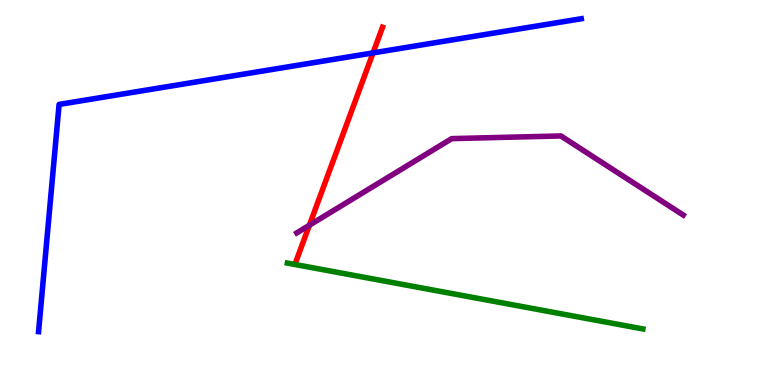[{'lines': ['blue', 'red'], 'intersections': [{'x': 4.81, 'y': 8.63}]}, {'lines': ['green', 'red'], 'intersections': []}, {'lines': ['purple', 'red'], 'intersections': [{'x': 3.99, 'y': 4.15}]}, {'lines': ['blue', 'green'], 'intersections': []}, {'lines': ['blue', 'purple'], 'intersections': []}, {'lines': ['green', 'purple'], 'intersections': []}]